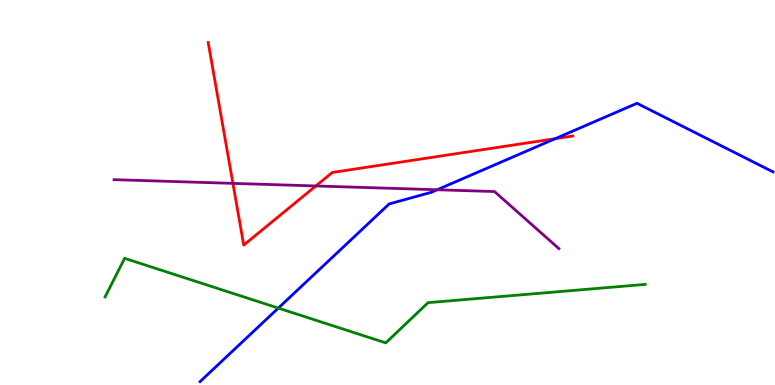[{'lines': ['blue', 'red'], 'intersections': [{'x': 7.16, 'y': 6.4}]}, {'lines': ['green', 'red'], 'intersections': []}, {'lines': ['purple', 'red'], 'intersections': [{'x': 3.01, 'y': 5.24}, {'x': 4.08, 'y': 5.17}]}, {'lines': ['blue', 'green'], 'intersections': [{'x': 3.59, 'y': 2.0}]}, {'lines': ['blue', 'purple'], 'intersections': [{'x': 5.64, 'y': 5.07}]}, {'lines': ['green', 'purple'], 'intersections': []}]